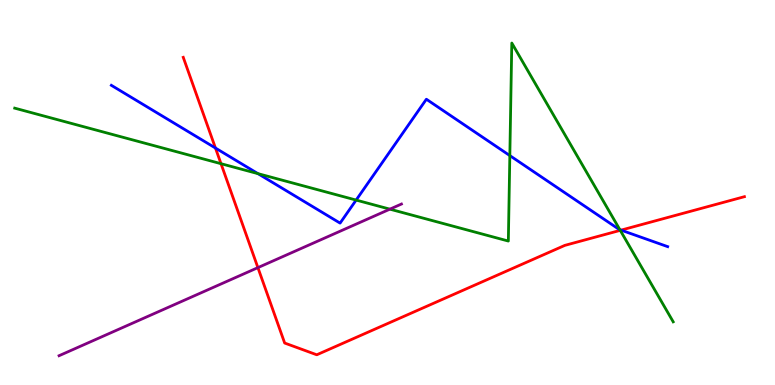[{'lines': ['blue', 'red'], 'intersections': [{'x': 2.78, 'y': 6.16}, {'x': 8.01, 'y': 4.02}]}, {'lines': ['green', 'red'], 'intersections': [{'x': 2.85, 'y': 5.75}, {'x': 8.0, 'y': 4.02}]}, {'lines': ['purple', 'red'], 'intersections': [{'x': 3.33, 'y': 3.05}]}, {'lines': ['blue', 'green'], 'intersections': [{'x': 3.33, 'y': 5.49}, {'x': 4.6, 'y': 4.8}, {'x': 6.58, 'y': 5.96}, {'x': 8.0, 'y': 4.03}]}, {'lines': ['blue', 'purple'], 'intersections': []}, {'lines': ['green', 'purple'], 'intersections': [{'x': 5.03, 'y': 4.57}]}]